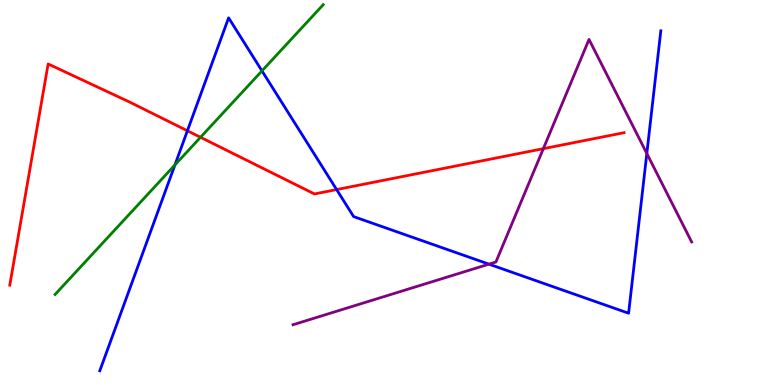[{'lines': ['blue', 'red'], 'intersections': [{'x': 2.42, 'y': 6.6}, {'x': 4.34, 'y': 5.08}]}, {'lines': ['green', 'red'], 'intersections': [{'x': 2.59, 'y': 6.43}]}, {'lines': ['purple', 'red'], 'intersections': [{'x': 7.01, 'y': 6.14}]}, {'lines': ['blue', 'green'], 'intersections': [{'x': 2.26, 'y': 5.72}, {'x': 3.38, 'y': 8.16}]}, {'lines': ['blue', 'purple'], 'intersections': [{'x': 6.31, 'y': 3.14}, {'x': 8.35, 'y': 6.01}]}, {'lines': ['green', 'purple'], 'intersections': []}]